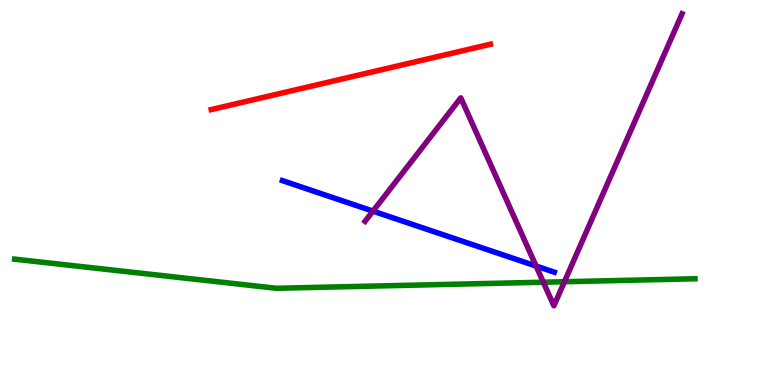[{'lines': ['blue', 'red'], 'intersections': []}, {'lines': ['green', 'red'], 'intersections': []}, {'lines': ['purple', 'red'], 'intersections': []}, {'lines': ['blue', 'green'], 'intersections': []}, {'lines': ['blue', 'purple'], 'intersections': [{'x': 4.81, 'y': 4.52}, {'x': 6.92, 'y': 3.09}]}, {'lines': ['green', 'purple'], 'intersections': [{'x': 7.01, 'y': 2.67}, {'x': 7.28, 'y': 2.68}]}]